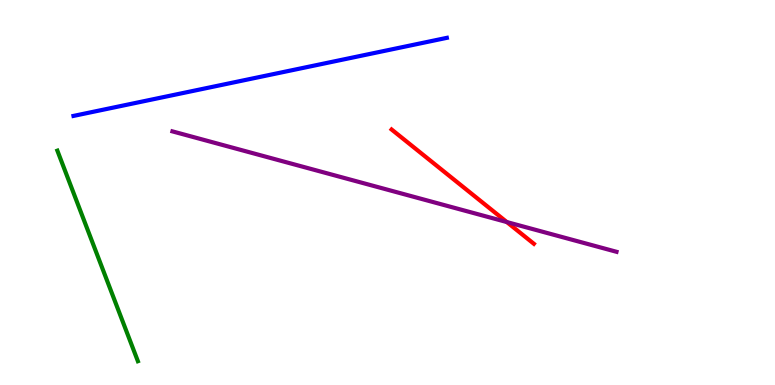[{'lines': ['blue', 'red'], 'intersections': []}, {'lines': ['green', 'red'], 'intersections': []}, {'lines': ['purple', 'red'], 'intersections': [{'x': 6.54, 'y': 4.23}]}, {'lines': ['blue', 'green'], 'intersections': []}, {'lines': ['blue', 'purple'], 'intersections': []}, {'lines': ['green', 'purple'], 'intersections': []}]